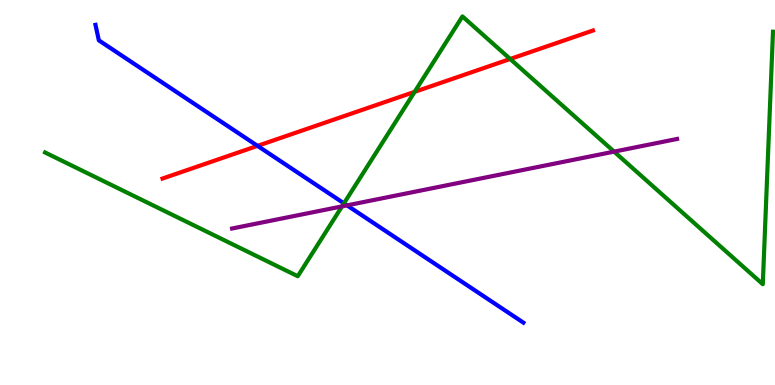[{'lines': ['blue', 'red'], 'intersections': [{'x': 3.32, 'y': 6.21}]}, {'lines': ['green', 'red'], 'intersections': [{'x': 5.35, 'y': 7.61}, {'x': 6.58, 'y': 8.47}]}, {'lines': ['purple', 'red'], 'intersections': []}, {'lines': ['blue', 'green'], 'intersections': [{'x': 4.44, 'y': 4.72}]}, {'lines': ['blue', 'purple'], 'intersections': [{'x': 4.48, 'y': 4.67}]}, {'lines': ['green', 'purple'], 'intersections': [{'x': 4.41, 'y': 4.64}, {'x': 7.92, 'y': 6.06}]}]